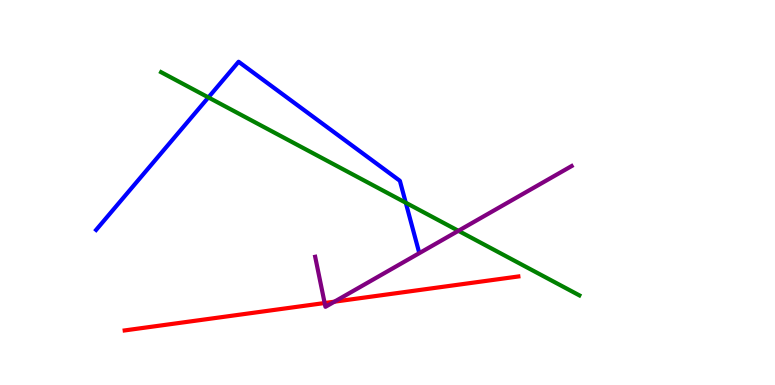[{'lines': ['blue', 'red'], 'intersections': []}, {'lines': ['green', 'red'], 'intersections': []}, {'lines': ['purple', 'red'], 'intersections': [{'x': 4.19, 'y': 2.13}, {'x': 4.32, 'y': 2.16}]}, {'lines': ['blue', 'green'], 'intersections': [{'x': 2.69, 'y': 7.47}, {'x': 5.24, 'y': 4.73}]}, {'lines': ['blue', 'purple'], 'intersections': []}, {'lines': ['green', 'purple'], 'intersections': [{'x': 5.91, 'y': 4.0}]}]